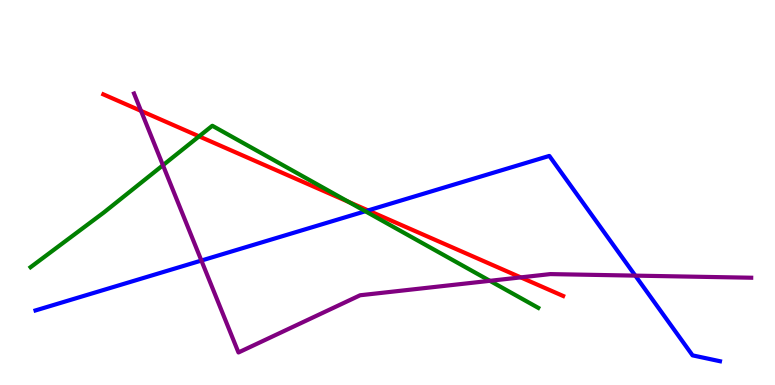[{'lines': ['blue', 'red'], 'intersections': [{'x': 4.75, 'y': 4.53}]}, {'lines': ['green', 'red'], 'intersections': [{'x': 2.57, 'y': 6.46}, {'x': 4.5, 'y': 4.76}]}, {'lines': ['purple', 'red'], 'intersections': [{'x': 1.82, 'y': 7.12}, {'x': 6.72, 'y': 2.8}]}, {'lines': ['blue', 'green'], 'intersections': [{'x': 4.71, 'y': 4.51}]}, {'lines': ['blue', 'purple'], 'intersections': [{'x': 2.6, 'y': 3.23}, {'x': 8.2, 'y': 2.84}]}, {'lines': ['green', 'purple'], 'intersections': [{'x': 2.1, 'y': 5.71}, {'x': 6.32, 'y': 2.71}]}]